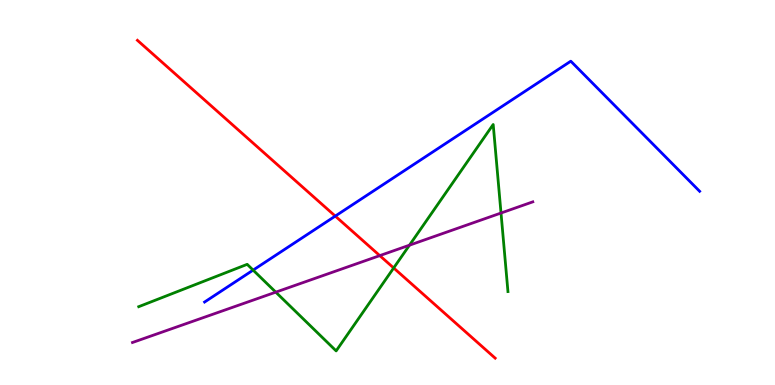[{'lines': ['blue', 'red'], 'intersections': [{'x': 4.33, 'y': 4.39}]}, {'lines': ['green', 'red'], 'intersections': [{'x': 5.08, 'y': 3.04}]}, {'lines': ['purple', 'red'], 'intersections': [{'x': 4.9, 'y': 3.36}]}, {'lines': ['blue', 'green'], 'intersections': [{'x': 3.27, 'y': 2.98}]}, {'lines': ['blue', 'purple'], 'intersections': []}, {'lines': ['green', 'purple'], 'intersections': [{'x': 3.56, 'y': 2.41}, {'x': 5.28, 'y': 3.63}, {'x': 6.46, 'y': 4.47}]}]